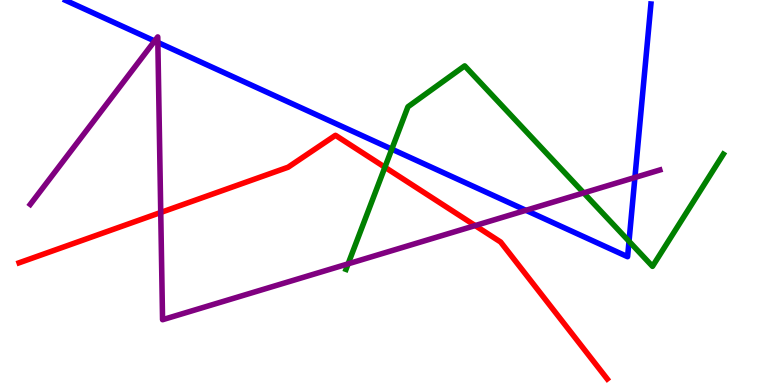[{'lines': ['blue', 'red'], 'intersections': []}, {'lines': ['green', 'red'], 'intersections': [{'x': 4.97, 'y': 5.66}]}, {'lines': ['purple', 'red'], 'intersections': [{'x': 2.07, 'y': 4.48}, {'x': 6.13, 'y': 4.14}]}, {'lines': ['blue', 'green'], 'intersections': [{'x': 5.06, 'y': 6.13}, {'x': 8.12, 'y': 3.73}]}, {'lines': ['blue', 'purple'], 'intersections': [{'x': 2.0, 'y': 8.94}, {'x': 2.04, 'y': 8.9}, {'x': 6.79, 'y': 4.54}, {'x': 8.19, 'y': 5.39}]}, {'lines': ['green', 'purple'], 'intersections': [{'x': 4.49, 'y': 3.15}, {'x': 7.53, 'y': 4.99}]}]